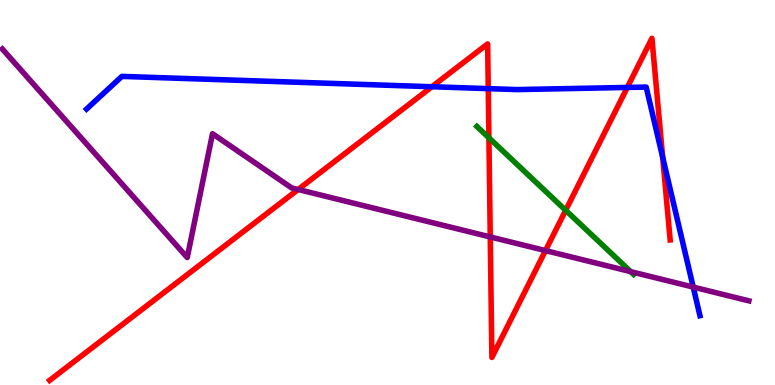[{'lines': ['blue', 'red'], 'intersections': [{'x': 5.57, 'y': 7.75}, {'x': 6.3, 'y': 7.7}, {'x': 8.09, 'y': 7.73}, {'x': 8.55, 'y': 5.92}]}, {'lines': ['green', 'red'], 'intersections': [{'x': 6.31, 'y': 6.42}, {'x': 7.3, 'y': 4.54}]}, {'lines': ['purple', 'red'], 'intersections': [{'x': 3.85, 'y': 5.08}, {'x': 6.33, 'y': 3.85}, {'x': 7.04, 'y': 3.49}]}, {'lines': ['blue', 'green'], 'intersections': []}, {'lines': ['blue', 'purple'], 'intersections': [{'x': 8.94, 'y': 2.54}]}, {'lines': ['green', 'purple'], 'intersections': [{'x': 8.14, 'y': 2.94}]}]